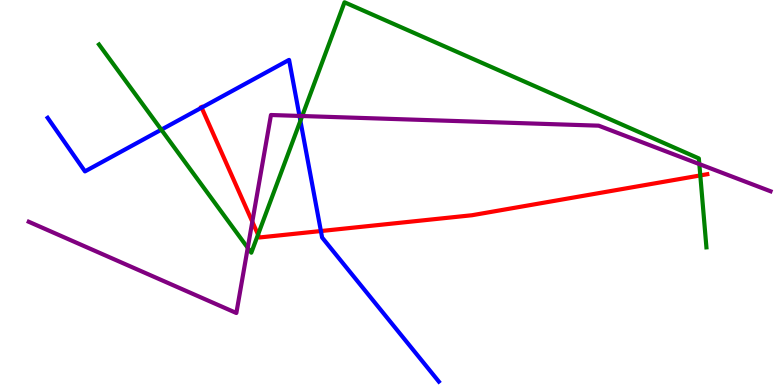[{'lines': ['blue', 'red'], 'intersections': [{'x': 2.6, 'y': 7.2}, {'x': 4.14, 'y': 4.0}]}, {'lines': ['green', 'red'], 'intersections': [{'x': 3.33, 'y': 3.91}, {'x': 9.04, 'y': 5.44}]}, {'lines': ['purple', 'red'], 'intersections': [{'x': 3.26, 'y': 4.24}]}, {'lines': ['blue', 'green'], 'intersections': [{'x': 2.08, 'y': 6.63}, {'x': 3.88, 'y': 6.86}]}, {'lines': ['blue', 'purple'], 'intersections': [{'x': 3.86, 'y': 6.99}]}, {'lines': ['green', 'purple'], 'intersections': [{'x': 3.2, 'y': 3.56}, {'x': 3.9, 'y': 6.99}, {'x': 9.02, 'y': 5.74}]}]